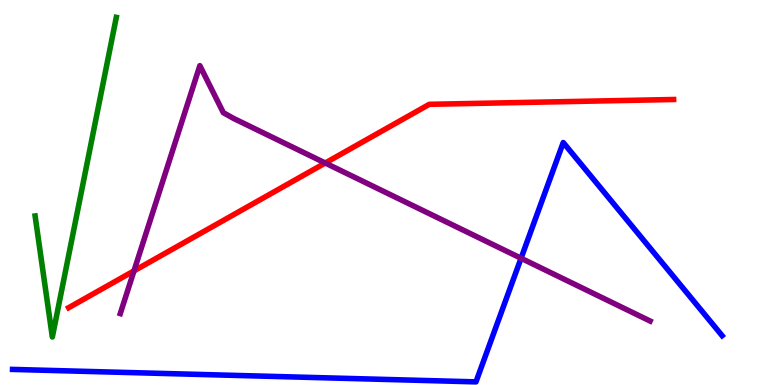[{'lines': ['blue', 'red'], 'intersections': []}, {'lines': ['green', 'red'], 'intersections': []}, {'lines': ['purple', 'red'], 'intersections': [{'x': 1.73, 'y': 2.96}, {'x': 4.2, 'y': 5.77}]}, {'lines': ['blue', 'green'], 'intersections': []}, {'lines': ['blue', 'purple'], 'intersections': [{'x': 6.72, 'y': 3.29}]}, {'lines': ['green', 'purple'], 'intersections': []}]